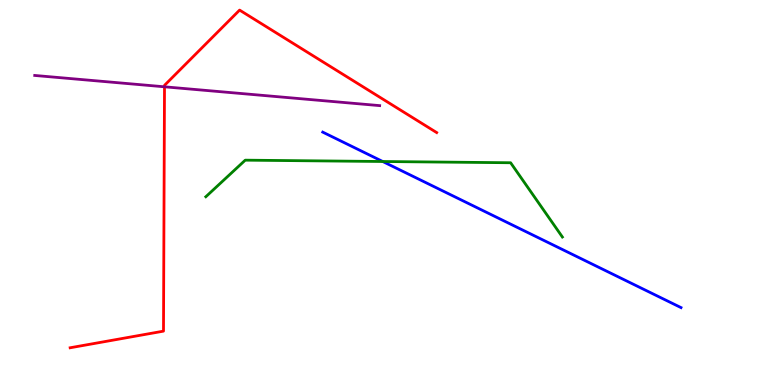[{'lines': ['blue', 'red'], 'intersections': []}, {'lines': ['green', 'red'], 'intersections': []}, {'lines': ['purple', 'red'], 'intersections': [{'x': 2.12, 'y': 7.75}]}, {'lines': ['blue', 'green'], 'intersections': [{'x': 4.94, 'y': 5.81}]}, {'lines': ['blue', 'purple'], 'intersections': []}, {'lines': ['green', 'purple'], 'intersections': []}]